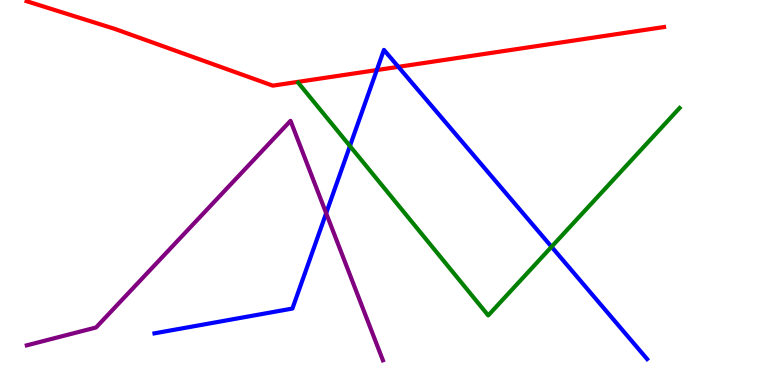[{'lines': ['blue', 'red'], 'intersections': [{'x': 4.86, 'y': 8.18}, {'x': 5.14, 'y': 8.26}]}, {'lines': ['green', 'red'], 'intersections': []}, {'lines': ['purple', 'red'], 'intersections': []}, {'lines': ['blue', 'green'], 'intersections': [{'x': 4.52, 'y': 6.21}, {'x': 7.12, 'y': 3.59}]}, {'lines': ['blue', 'purple'], 'intersections': [{'x': 4.21, 'y': 4.46}]}, {'lines': ['green', 'purple'], 'intersections': []}]